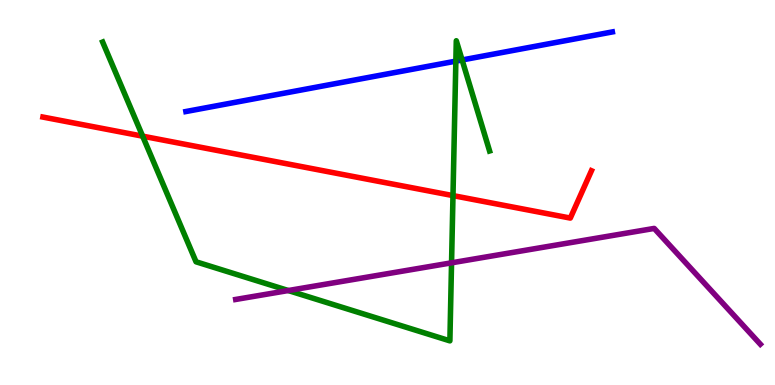[{'lines': ['blue', 'red'], 'intersections': []}, {'lines': ['green', 'red'], 'intersections': [{'x': 1.84, 'y': 6.46}, {'x': 5.84, 'y': 4.92}]}, {'lines': ['purple', 'red'], 'intersections': []}, {'lines': ['blue', 'green'], 'intersections': [{'x': 5.88, 'y': 8.41}, {'x': 5.96, 'y': 8.44}]}, {'lines': ['blue', 'purple'], 'intersections': []}, {'lines': ['green', 'purple'], 'intersections': [{'x': 3.72, 'y': 2.45}, {'x': 5.83, 'y': 3.17}]}]